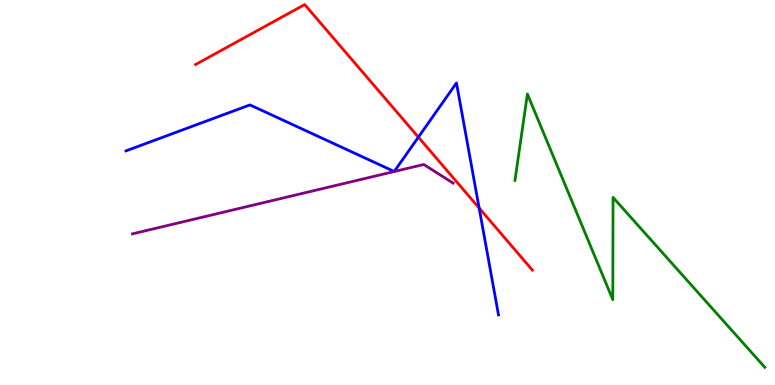[{'lines': ['blue', 'red'], 'intersections': [{'x': 5.4, 'y': 6.44}, {'x': 6.18, 'y': 4.6}]}, {'lines': ['green', 'red'], 'intersections': []}, {'lines': ['purple', 'red'], 'intersections': []}, {'lines': ['blue', 'green'], 'intersections': []}, {'lines': ['blue', 'purple'], 'intersections': []}, {'lines': ['green', 'purple'], 'intersections': []}]